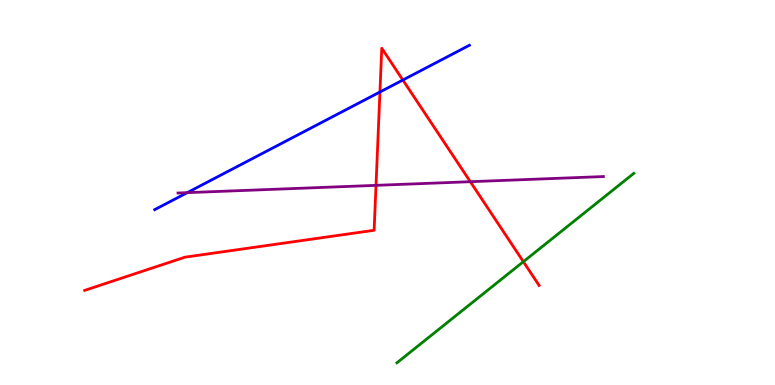[{'lines': ['blue', 'red'], 'intersections': [{'x': 4.9, 'y': 7.61}, {'x': 5.2, 'y': 7.92}]}, {'lines': ['green', 'red'], 'intersections': [{'x': 6.75, 'y': 3.2}]}, {'lines': ['purple', 'red'], 'intersections': [{'x': 4.85, 'y': 5.19}, {'x': 6.07, 'y': 5.28}]}, {'lines': ['blue', 'green'], 'intersections': []}, {'lines': ['blue', 'purple'], 'intersections': [{'x': 2.42, 'y': 5.0}]}, {'lines': ['green', 'purple'], 'intersections': []}]